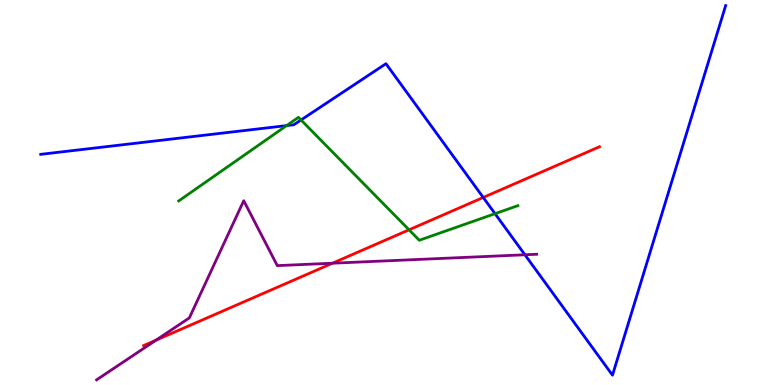[{'lines': ['blue', 'red'], 'intersections': [{'x': 6.24, 'y': 4.87}]}, {'lines': ['green', 'red'], 'intersections': [{'x': 5.28, 'y': 4.03}]}, {'lines': ['purple', 'red'], 'intersections': [{'x': 2.01, 'y': 1.16}, {'x': 4.29, 'y': 3.16}]}, {'lines': ['blue', 'green'], 'intersections': [{'x': 3.7, 'y': 6.74}, {'x': 3.88, 'y': 6.88}, {'x': 6.39, 'y': 4.45}]}, {'lines': ['blue', 'purple'], 'intersections': [{'x': 6.77, 'y': 3.38}]}, {'lines': ['green', 'purple'], 'intersections': []}]